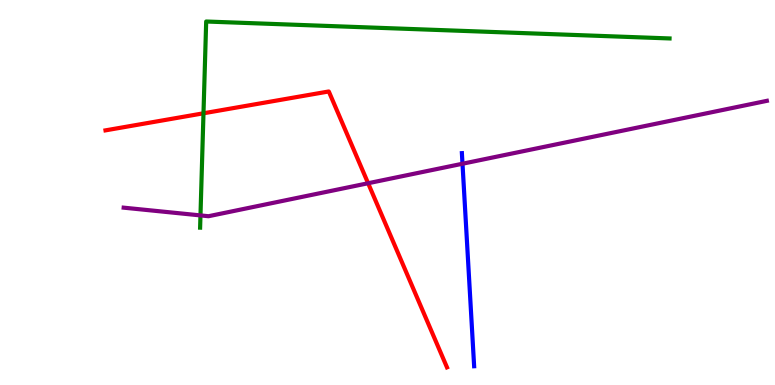[{'lines': ['blue', 'red'], 'intersections': []}, {'lines': ['green', 'red'], 'intersections': [{'x': 2.63, 'y': 7.06}]}, {'lines': ['purple', 'red'], 'intersections': [{'x': 4.75, 'y': 5.24}]}, {'lines': ['blue', 'green'], 'intersections': []}, {'lines': ['blue', 'purple'], 'intersections': [{'x': 5.97, 'y': 5.75}]}, {'lines': ['green', 'purple'], 'intersections': [{'x': 2.59, 'y': 4.4}]}]